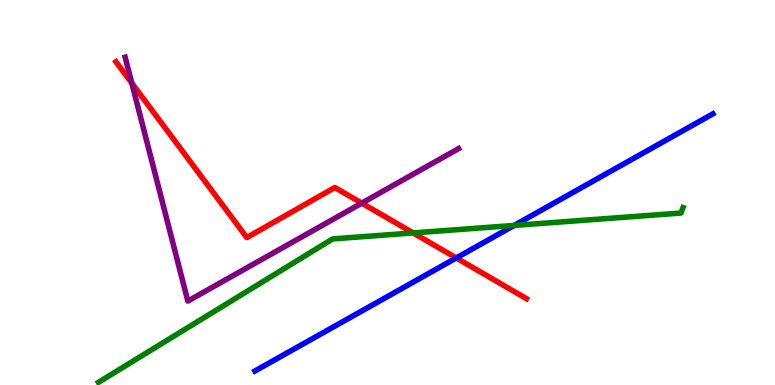[{'lines': ['blue', 'red'], 'intersections': [{'x': 5.89, 'y': 3.3}]}, {'lines': ['green', 'red'], 'intersections': [{'x': 5.33, 'y': 3.95}]}, {'lines': ['purple', 'red'], 'intersections': [{'x': 1.7, 'y': 7.84}, {'x': 4.67, 'y': 4.72}]}, {'lines': ['blue', 'green'], 'intersections': [{'x': 6.63, 'y': 4.14}]}, {'lines': ['blue', 'purple'], 'intersections': []}, {'lines': ['green', 'purple'], 'intersections': []}]